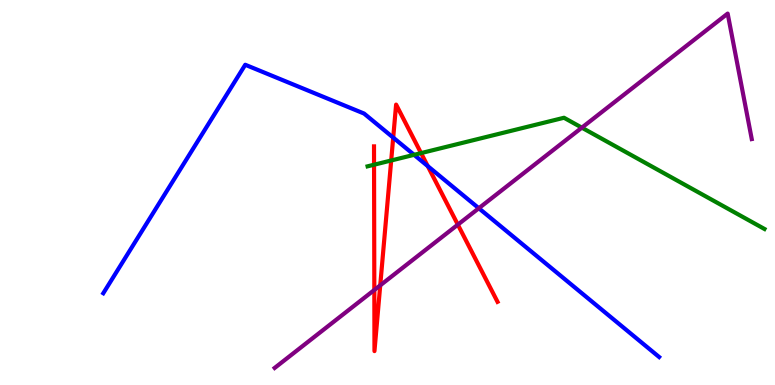[{'lines': ['blue', 'red'], 'intersections': [{'x': 5.07, 'y': 6.43}, {'x': 5.52, 'y': 5.69}]}, {'lines': ['green', 'red'], 'intersections': [{'x': 4.83, 'y': 5.72}, {'x': 5.05, 'y': 5.83}, {'x': 5.43, 'y': 6.02}]}, {'lines': ['purple', 'red'], 'intersections': [{'x': 4.83, 'y': 2.47}, {'x': 4.91, 'y': 2.59}, {'x': 5.91, 'y': 4.16}]}, {'lines': ['blue', 'green'], 'intersections': [{'x': 5.34, 'y': 5.98}]}, {'lines': ['blue', 'purple'], 'intersections': [{'x': 6.18, 'y': 4.59}]}, {'lines': ['green', 'purple'], 'intersections': [{'x': 7.51, 'y': 6.68}]}]